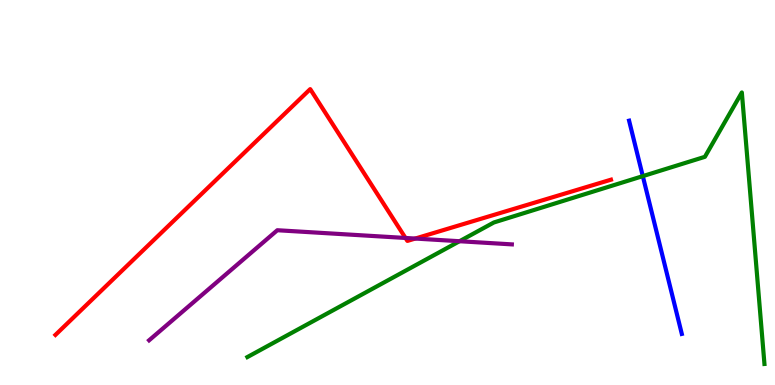[{'lines': ['blue', 'red'], 'intersections': []}, {'lines': ['green', 'red'], 'intersections': []}, {'lines': ['purple', 'red'], 'intersections': [{'x': 5.23, 'y': 3.82}, {'x': 5.36, 'y': 3.8}]}, {'lines': ['blue', 'green'], 'intersections': [{'x': 8.29, 'y': 5.43}]}, {'lines': ['blue', 'purple'], 'intersections': []}, {'lines': ['green', 'purple'], 'intersections': [{'x': 5.93, 'y': 3.73}]}]